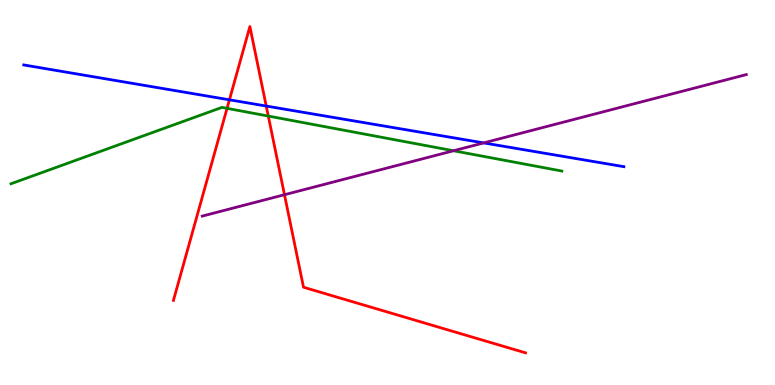[{'lines': ['blue', 'red'], 'intersections': [{'x': 2.96, 'y': 7.41}, {'x': 3.44, 'y': 7.25}]}, {'lines': ['green', 'red'], 'intersections': [{'x': 2.93, 'y': 7.19}, {'x': 3.46, 'y': 6.99}]}, {'lines': ['purple', 'red'], 'intersections': [{'x': 3.67, 'y': 4.94}]}, {'lines': ['blue', 'green'], 'intersections': []}, {'lines': ['blue', 'purple'], 'intersections': [{'x': 6.24, 'y': 6.29}]}, {'lines': ['green', 'purple'], 'intersections': [{'x': 5.85, 'y': 6.08}]}]